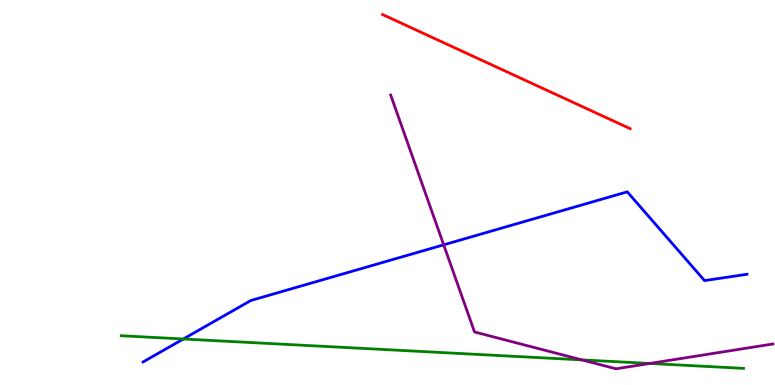[{'lines': ['blue', 'red'], 'intersections': []}, {'lines': ['green', 'red'], 'intersections': []}, {'lines': ['purple', 'red'], 'intersections': []}, {'lines': ['blue', 'green'], 'intersections': [{'x': 2.37, 'y': 1.19}]}, {'lines': ['blue', 'purple'], 'intersections': [{'x': 5.73, 'y': 3.64}]}, {'lines': ['green', 'purple'], 'intersections': [{'x': 7.51, 'y': 0.652}, {'x': 8.38, 'y': 0.56}]}]